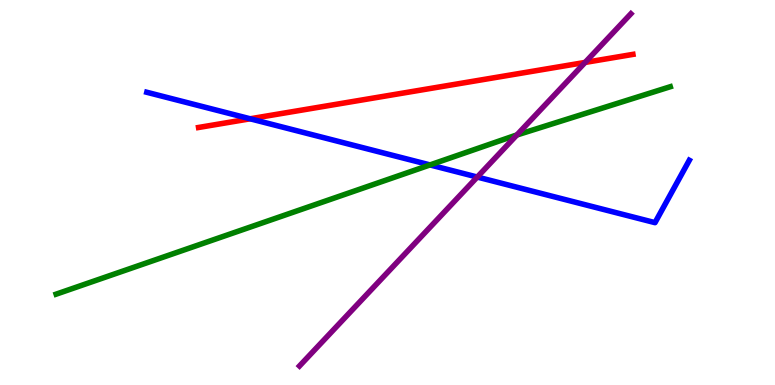[{'lines': ['blue', 'red'], 'intersections': [{'x': 3.23, 'y': 6.91}]}, {'lines': ['green', 'red'], 'intersections': []}, {'lines': ['purple', 'red'], 'intersections': [{'x': 7.55, 'y': 8.38}]}, {'lines': ['blue', 'green'], 'intersections': [{'x': 5.55, 'y': 5.72}]}, {'lines': ['blue', 'purple'], 'intersections': [{'x': 6.16, 'y': 5.4}]}, {'lines': ['green', 'purple'], 'intersections': [{'x': 6.67, 'y': 6.49}]}]